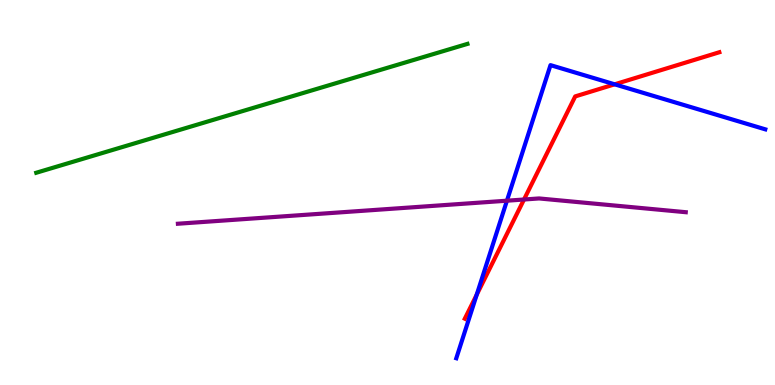[{'lines': ['blue', 'red'], 'intersections': [{'x': 6.15, 'y': 2.35}, {'x': 7.93, 'y': 7.81}]}, {'lines': ['green', 'red'], 'intersections': []}, {'lines': ['purple', 'red'], 'intersections': [{'x': 6.76, 'y': 4.82}]}, {'lines': ['blue', 'green'], 'intersections': []}, {'lines': ['blue', 'purple'], 'intersections': [{'x': 6.54, 'y': 4.79}]}, {'lines': ['green', 'purple'], 'intersections': []}]